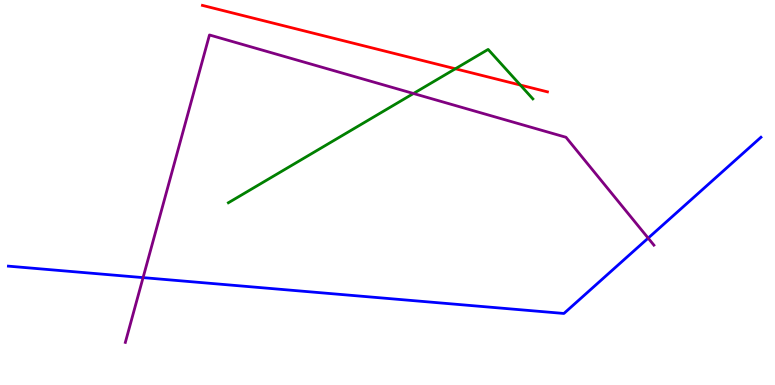[{'lines': ['blue', 'red'], 'intersections': []}, {'lines': ['green', 'red'], 'intersections': [{'x': 5.88, 'y': 8.21}, {'x': 6.71, 'y': 7.79}]}, {'lines': ['purple', 'red'], 'intersections': []}, {'lines': ['blue', 'green'], 'intersections': []}, {'lines': ['blue', 'purple'], 'intersections': [{'x': 1.85, 'y': 2.79}, {'x': 8.36, 'y': 3.82}]}, {'lines': ['green', 'purple'], 'intersections': [{'x': 5.34, 'y': 7.57}]}]